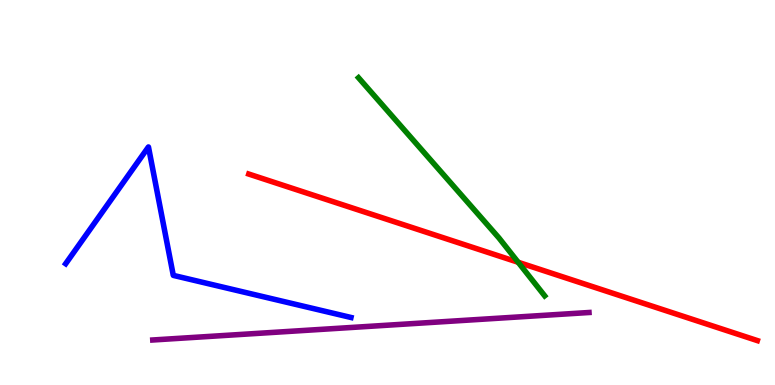[{'lines': ['blue', 'red'], 'intersections': []}, {'lines': ['green', 'red'], 'intersections': [{'x': 6.69, 'y': 3.19}]}, {'lines': ['purple', 'red'], 'intersections': []}, {'lines': ['blue', 'green'], 'intersections': []}, {'lines': ['blue', 'purple'], 'intersections': []}, {'lines': ['green', 'purple'], 'intersections': []}]